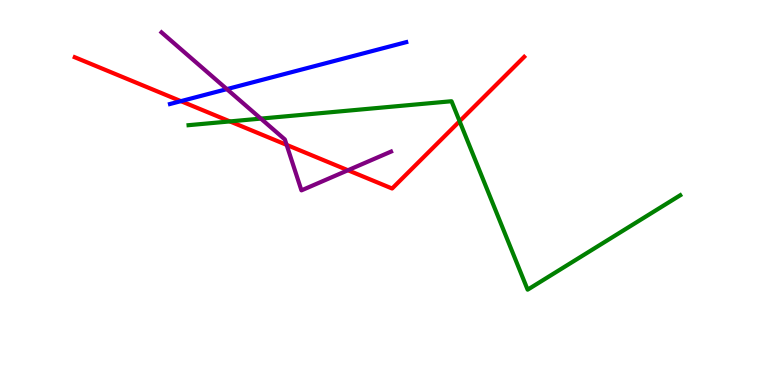[{'lines': ['blue', 'red'], 'intersections': [{'x': 2.33, 'y': 7.37}]}, {'lines': ['green', 'red'], 'intersections': [{'x': 2.97, 'y': 6.85}, {'x': 5.93, 'y': 6.85}]}, {'lines': ['purple', 'red'], 'intersections': [{'x': 3.7, 'y': 6.24}, {'x': 4.49, 'y': 5.58}]}, {'lines': ['blue', 'green'], 'intersections': []}, {'lines': ['blue', 'purple'], 'intersections': [{'x': 2.93, 'y': 7.69}]}, {'lines': ['green', 'purple'], 'intersections': [{'x': 3.37, 'y': 6.92}]}]